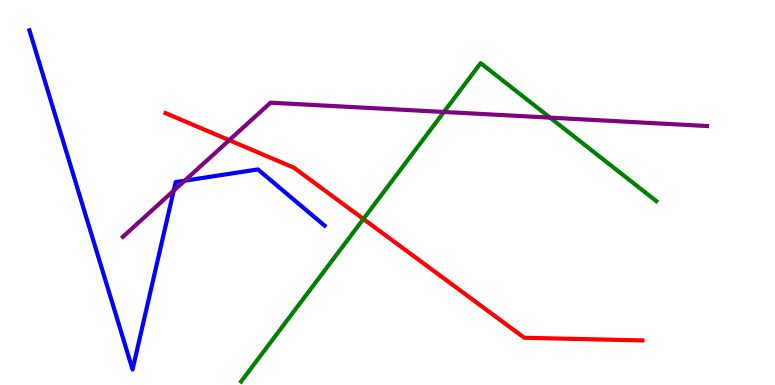[{'lines': ['blue', 'red'], 'intersections': []}, {'lines': ['green', 'red'], 'intersections': [{'x': 4.69, 'y': 4.31}]}, {'lines': ['purple', 'red'], 'intersections': [{'x': 2.96, 'y': 6.36}]}, {'lines': ['blue', 'green'], 'intersections': []}, {'lines': ['blue', 'purple'], 'intersections': [{'x': 2.24, 'y': 5.05}, {'x': 2.38, 'y': 5.31}]}, {'lines': ['green', 'purple'], 'intersections': [{'x': 5.73, 'y': 7.09}, {'x': 7.1, 'y': 6.94}]}]